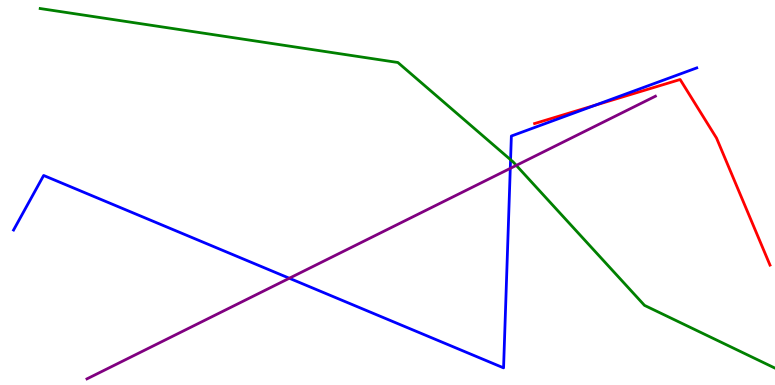[{'lines': ['blue', 'red'], 'intersections': [{'x': 7.68, 'y': 7.27}]}, {'lines': ['green', 'red'], 'intersections': []}, {'lines': ['purple', 'red'], 'intersections': []}, {'lines': ['blue', 'green'], 'intersections': [{'x': 6.59, 'y': 5.85}]}, {'lines': ['blue', 'purple'], 'intersections': [{'x': 3.73, 'y': 2.77}, {'x': 6.58, 'y': 5.63}]}, {'lines': ['green', 'purple'], 'intersections': [{'x': 6.66, 'y': 5.7}]}]